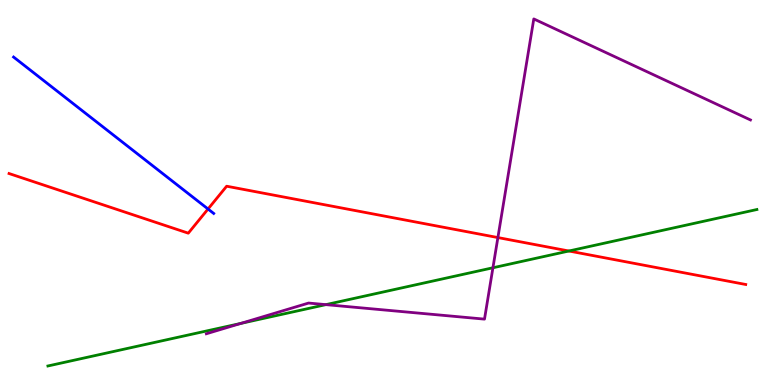[{'lines': ['blue', 'red'], 'intersections': [{'x': 2.68, 'y': 4.57}]}, {'lines': ['green', 'red'], 'intersections': [{'x': 7.34, 'y': 3.48}]}, {'lines': ['purple', 'red'], 'intersections': [{'x': 6.42, 'y': 3.83}]}, {'lines': ['blue', 'green'], 'intersections': []}, {'lines': ['blue', 'purple'], 'intersections': []}, {'lines': ['green', 'purple'], 'intersections': [{'x': 3.11, 'y': 1.6}, {'x': 4.2, 'y': 2.09}, {'x': 6.36, 'y': 3.04}]}]